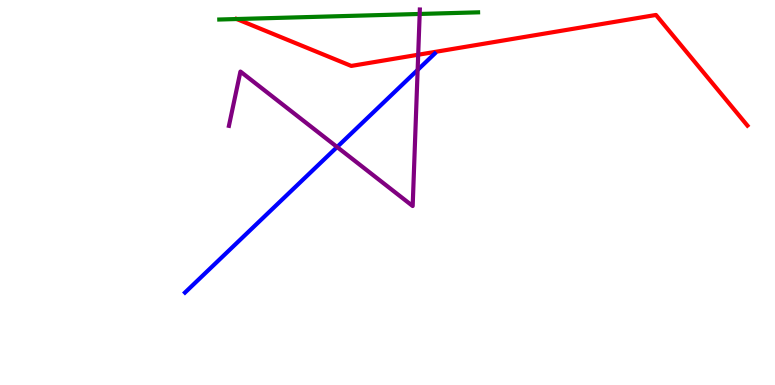[{'lines': ['blue', 'red'], 'intersections': []}, {'lines': ['green', 'red'], 'intersections': [{'x': 3.05, 'y': 9.51}]}, {'lines': ['purple', 'red'], 'intersections': [{'x': 5.4, 'y': 8.58}]}, {'lines': ['blue', 'green'], 'intersections': []}, {'lines': ['blue', 'purple'], 'intersections': [{'x': 4.35, 'y': 6.18}, {'x': 5.39, 'y': 8.18}]}, {'lines': ['green', 'purple'], 'intersections': [{'x': 5.42, 'y': 9.64}]}]